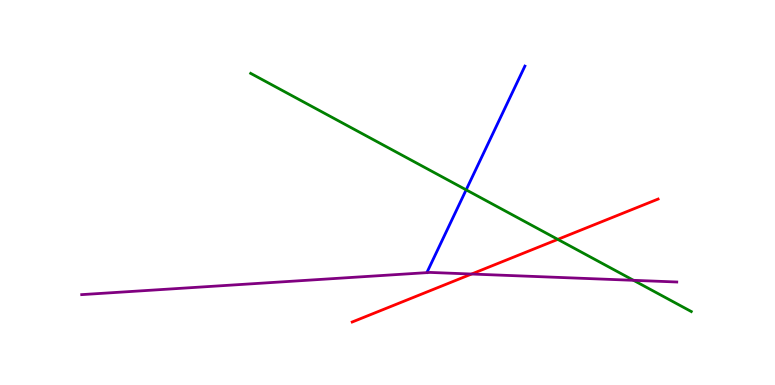[{'lines': ['blue', 'red'], 'intersections': []}, {'lines': ['green', 'red'], 'intersections': [{'x': 7.2, 'y': 3.78}]}, {'lines': ['purple', 'red'], 'intersections': [{'x': 6.08, 'y': 2.88}]}, {'lines': ['blue', 'green'], 'intersections': [{'x': 6.01, 'y': 5.07}]}, {'lines': ['blue', 'purple'], 'intersections': []}, {'lines': ['green', 'purple'], 'intersections': [{'x': 8.17, 'y': 2.72}]}]